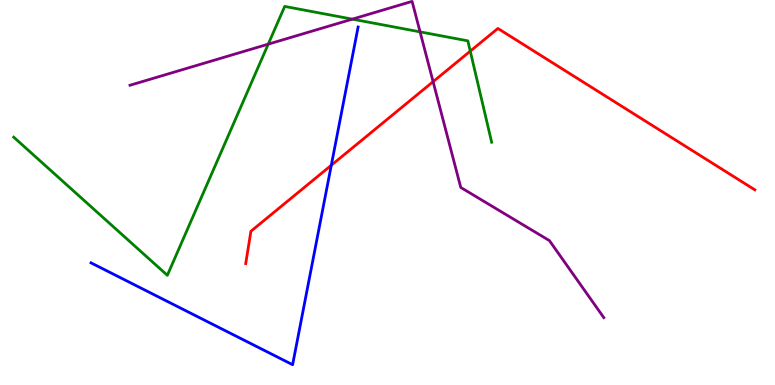[{'lines': ['blue', 'red'], 'intersections': [{'x': 4.27, 'y': 5.71}]}, {'lines': ['green', 'red'], 'intersections': [{'x': 6.07, 'y': 8.67}]}, {'lines': ['purple', 'red'], 'intersections': [{'x': 5.59, 'y': 7.88}]}, {'lines': ['blue', 'green'], 'intersections': []}, {'lines': ['blue', 'purple'], 'intersections': []}, {'lines': ['green', 'purple'], 'intersections': [{'x': 3.46, 'y': 8.85}, {'x': 4.55, 'y': 9.5}, {'x': 5.42, 'y': 9.17}]}]